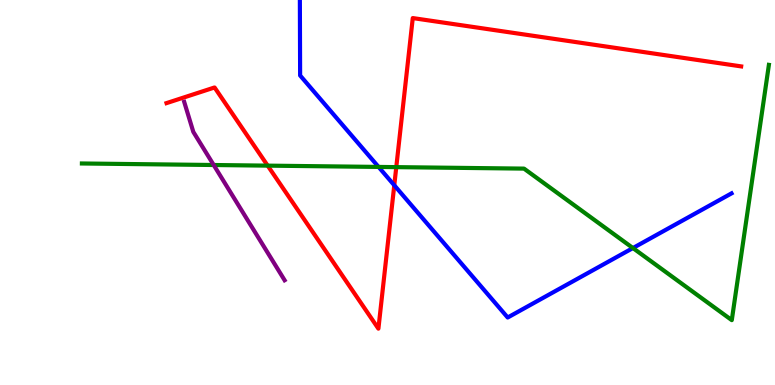[{'lines': ['blue', 'red'], 'intersections': [{'x': 5.09, 'y': 5.19}]}, {'lines': ['green', 'red'], 'intersections': [{'x': 3.45, 'y': 5.7}, {'x': 5.11, 'y': 5.66}]}, {'lines': ['purple', 'red'], 'intersections': []}, {'lines': ['blue', 'green'], 'intersections': [{'x': 4.88, 'y': 5.66}, {'x': 8.17, 'y': 3.56}]}, {'lines': ['blue', 'purple'], 'intersections': []}, {'lines': ['green', 'purple'], 'intersections': [{'x': 2.76, 'y': 5.71}]}]